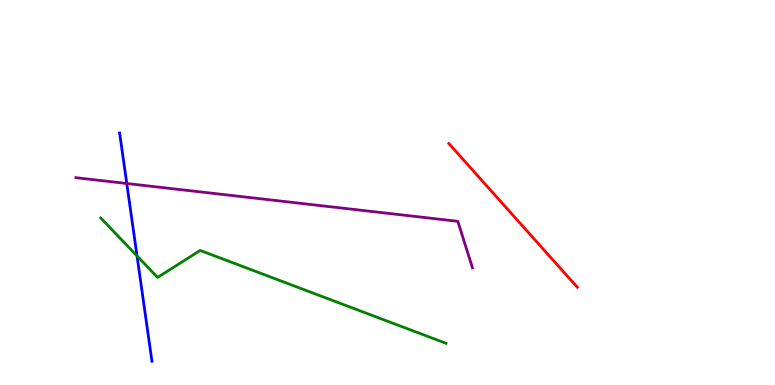[{'lines': ['blue', 'red'], 'intersections': []}, {'lines': ['green', 'red'], 'intersections': []}, {'lines': ['purple', 'red'], 'intersections': []}, {'lines': ['blue', 'green'], 'intersections': [{'x': 1.77, 'y': 3.35}]}, {'lines': ['blue', 'purple'], 'intersections': [{'x': 1.64, 'y': 5.23}]}, {'lines': ['green', 'purple'], 'intersections': []}]